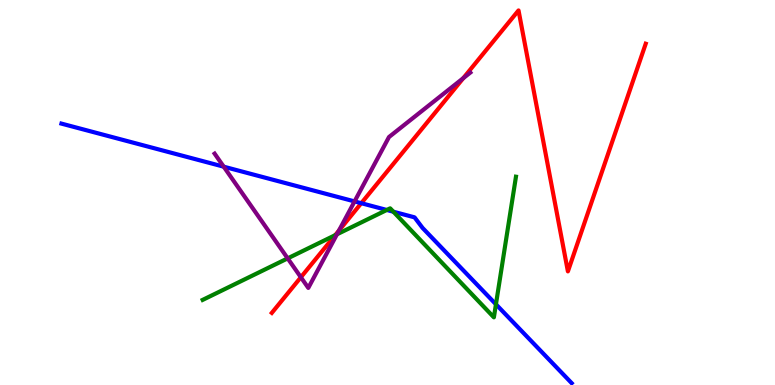[{'lines': ['blue', 'red'], 'intersections': [{'x': 4.66, 'y': 4.72}]}, {'lines': ['green', 'red'], 'intersections': [{'x': 4.33, 'y': 3.89}]}, {'lines': ['purple', 'red'], 'intersections': [{'x': 3.88, 'y': 2.8}, {'x': 4.37, 'y': 4.01}, {'x': 5.98, 'y': 7.97}]}, {'lines': ['blue', 'green'], 'intersections': [{'x': 4.99, 'y': 4.55}, {'x': 5.08, 'y': 4.5}, {'x': 6.4, 'y': 2.1}]}, {'lines': ['blue', 'purple'], 'intersections': [{'x': 2.89, 'y': 5.67}, {'x': 4.57, 'y': 4.77}]}, {'lines': ['green', 'purple'], 'intersections': [{'x': 3.71, 'y': 3.29}, {'x': 4.35, 'y': 3.91}]}]